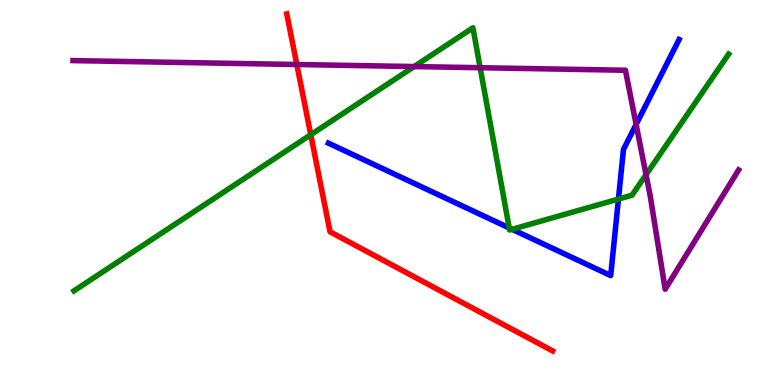[{'lines': ['blue', 'red'], 'intersections': []}, {'lines': ['green', 'red'], 'intersections': [{'x': 4.01, 'y': 6.5}]}, {'lines': ['purple', 'red'], 'intersections': [{'x': 3.83, 'y': 8.32}]}, {'lines': ['blue', 'green'], 'intersections': [{'x': 6.57, 'y': 4.08}, {'x': 6.61, 'y': 4.04}, {'x': 7.98, 'y': 4.83}]}, {'lines': ['blue', 'purple'], 'intersections': [{'x': 8.21, 'y': 6.77}]}, {'lines': ['green', 'purple'], 'intersections': [{'x': 5.34, 'y': 8.27}, {'x': 6.2, 'y': 8.24}, {'x': 8.34, 'y': 5.46}]}]